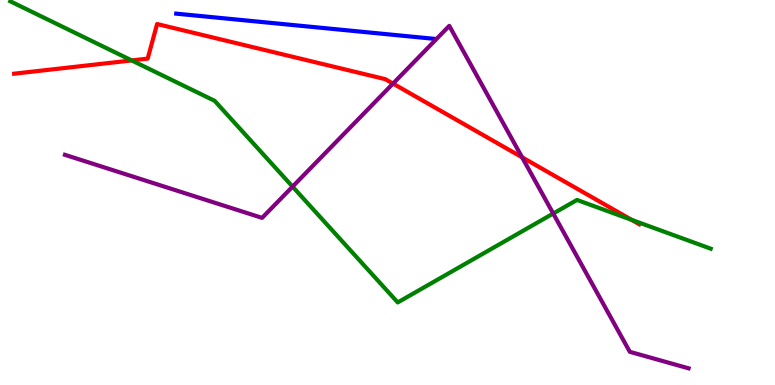[{'lines': ['blue', 'red'], 'intersections': []}, {'lines': ['green', 'red'], 'intersections': [{'x': 1.7, 'y': 8.43}, {'x': 8.15, 'y': 4.29}]}, {'lines': ['purple', 'red'], 'intersections': [{'x': 5.07, 'y': 7.83}, {'x': 6.74, 'y': 5.91}]}, {'lines': ['blue', 'green'], 'intersections': []}, {'lines': ['blue', 'purple'], 'intersections': []}, {'lines': ['green', 'purple'], 'intersections': [{'x': 3.77, 'y': 5.15}, {'x': 7.14, 'y': 4.45}]}]